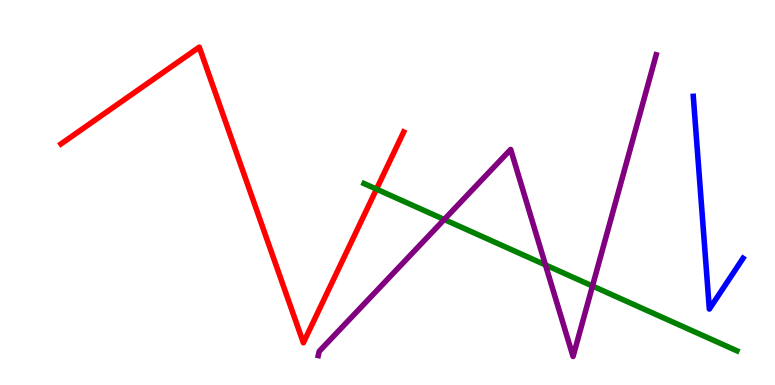[{'lines': ['blue', 'red'], 'intersections': []}, {'lines': ['green', 'red'], 'intersections': [{'x': 4.86, 'y': 5.09}]}, {'lines': ['purple', 'red'], 'intersections': []}, {'lines': ['blue', 'green'], 'intersections': []}, {'lines': ['blue', 'purple'], 'intersections': []}, {'lines': ['green', 'purple'], 'intersections': [{'x': 5.73, 'y': 4.3}, {'x': 7.04, 'y': 3.12}, {'x': 7.64, 'y': 2.57}]}]